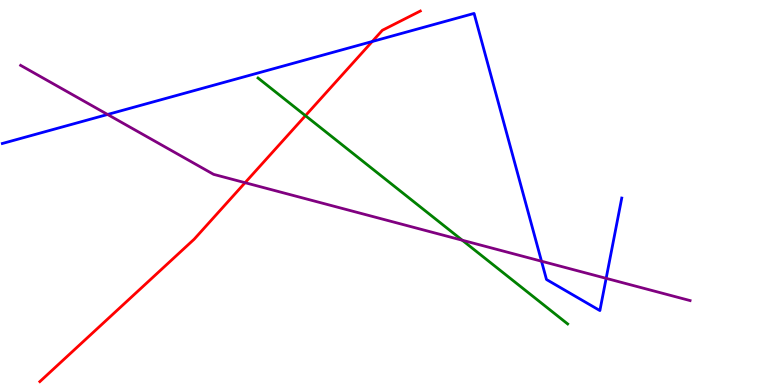[{'lines': ['blue', 'red'], 'intersections': [{'x': 4.8, 'y': 8.92}]}, {'lines': ['green', 'red'], 'intersections': [{'x': 3.94, 'y': 7.0}]}, {'lines': ['purple', 'red'], 'intersections': [{'x': 3.16, 'y': 5.25}]}, {'lines': ['blue', 'green'], 'intersections': []}, {'lines': ['blue', 'purple'], 'intersections': [{'x': 1.39, 'y': 7.03}, {'x': 6.99, 'y': 3.22}, {'x': 7.82, 'y': 2.77}]}, {'lines': ['green', 'purple'], 'intersections': [{'x': 5.96, 'y': 3.76}]}]